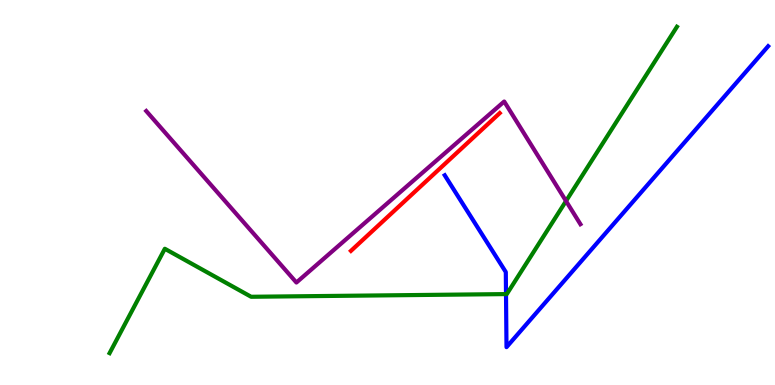[{'lines': ['blue', 'red'], 'intersections': []}, {'lines': ['green', 'red'], 'intersections': []}, {'lines': ['purple', 'red'], 'intersections': []}, {'lines': ['blue', 'green'], 'intersections': [{'x': 6.53, 'y': 2.36}]}, {'lines': ['blue', 'purple'], 'intersections': []}, {'lines': ['green', 'purple'], 'intersections': [{'x': 7.3, 'y': 4.78}]}]